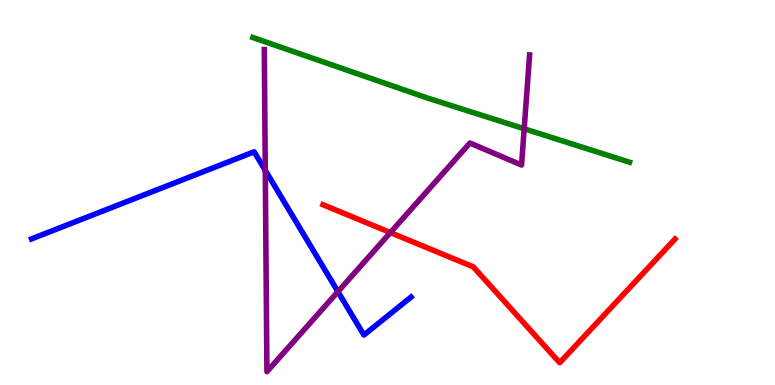[{'lines': ['blue', 'red'], 'intersections': []}, {'lines': ['green', 'red'], 'intersections': []}, {'lines': ['purple', 'red'], 'intersections': [{'x': 5.04, 'y': 3.96}]}, {'lines': ['blue', 'green'], 'intersections': []}, {'lines': ['blue', 'purple'], 'intersections': [{'x': 3.42, 'y': 5.58}, {'x': 4.36, 'y': 2.42}]}, {'lines': ['green', 'purple'], 'intersections': [{'x': 6.76, 'y': 6.66}]}]